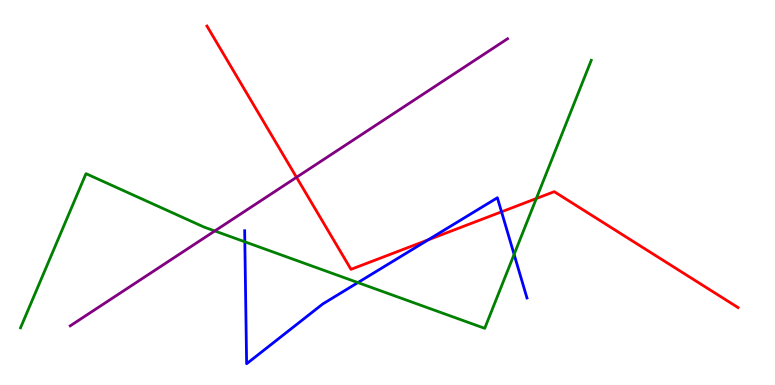[{'lines': ['blue', 'red'], 'intersections': [{'x': 5.52, 'y': 3.77}, {'x': 6.47, 'y': 4.5}]}, {'lines': ['green', 'red'], 'intersections': [{'x': 6.92, 'y': 4.84}]}, {'lines': ['purple', 'red'], 'intersections': [{'x': 3.83, 'y': 5.39}]}, {'lines': ['blue', 'green'], 'intersections': [{'x': 3.16, 'y': 3.72}, {'x': 4.62, 'y': 2.66}, {'x': 6.63, 'y': 3.39}]}, {'lines': ['blue', 'purple'], 'intersections': []}, {'lines': ['green', 'purple'], 'intersections': [{'x': 2.77, 'y': 4.0}]}]